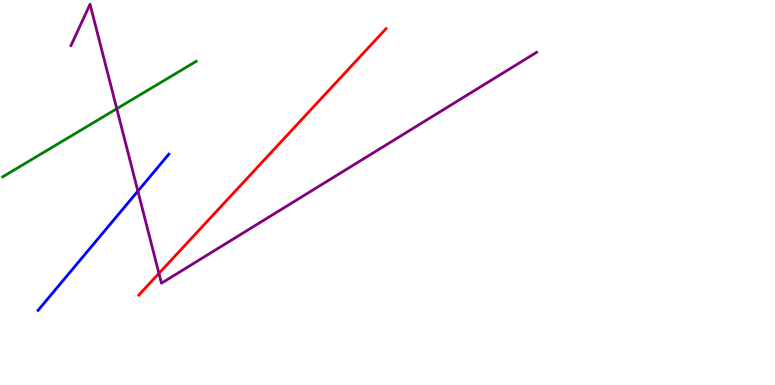[{'lines': ['blue', 'red'], 'intersections': []}, {'lines': ['green', 'red'], 'intersections': []}, {'lines': ['purple', 'red'], 'intersections': [{'x': 2.05, 'y': 2.9}]}, {'lines': ['blue', 'green'], 'intersections': []}, {'lines': ['blue', 'purple'], 'intersections': [{'x': 1.78, 'y': 5.04}]}, {'lines': ['green', 'purple'], 'intersections': [{'x': 1.51, 'y': 7.18}]}]